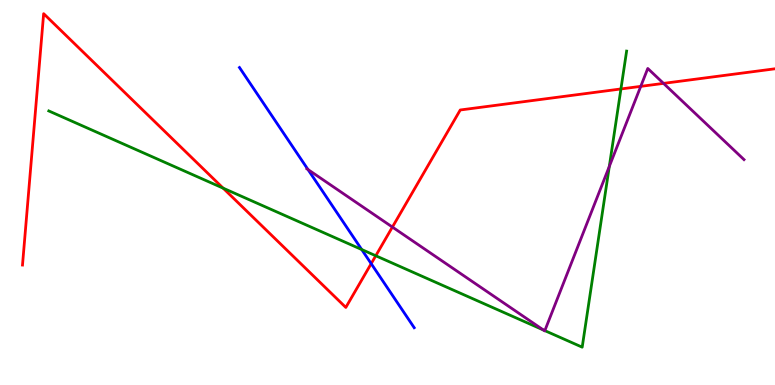[{'lines': ['blue', 'red'], 'intersections': [{'x': 4.79, 'y': 3.15}]}, {'lines': ['green', 'red'], 'intersections': [{'x': 2.88, 'y': 5.11}, {'x': 4.85, 'y': 3.36}, {'x': 8.01, 'y': 7.69}]}, {'lines': ['purple', 'red'], 'intersections': [{'x': 5.06, 'y': 4.1}, {'x': 8.27, 'y': 7.76}, {'x': 8.56, 'y': 7.83}]}, {'lines': ['blue', 'green'], 'intersections': [{'x': 4.67, 'y': 3.52}]}, {'lines': ['blue', 'purple'], 'intersections': [{'x': 3.97, 'y': 5.6}]}, {'lines': ['green', 'purple'], 'intersections': [{'x': 7.01, 'y': 1.43}, {'x': 7.03, 'y': 1.41}, {'x': 7.86, 'y': 5.68}]}]